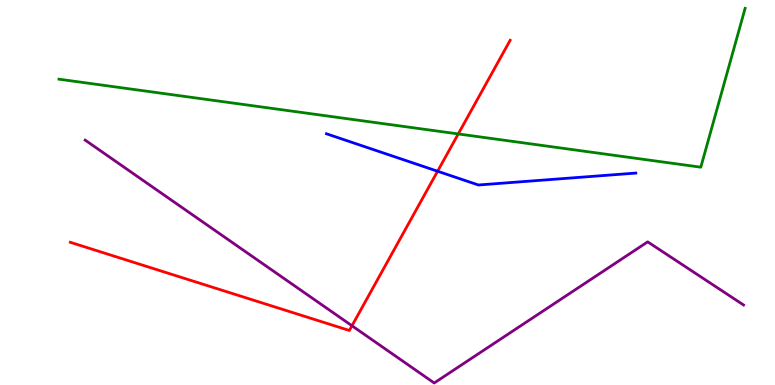[{'lines': ['blue', 'red'], 'intersections': [{'x': 5.65, 'y': 5.55}]}, {'lines': ['green', 'red'], 'intersections': [{'x': 5.91, 'y': 6.52}]}, {'lines': ['purple', 'red'], 'intersections': [{'x': 4.54, 'y': 1.54}]}, {'lines': ['blue', 'green'], 'intersections': []}, {'lines': ['blue', 'purple'], 'intersections': []}, {'lines': ['green', 'purple'], 'intersections': []}]